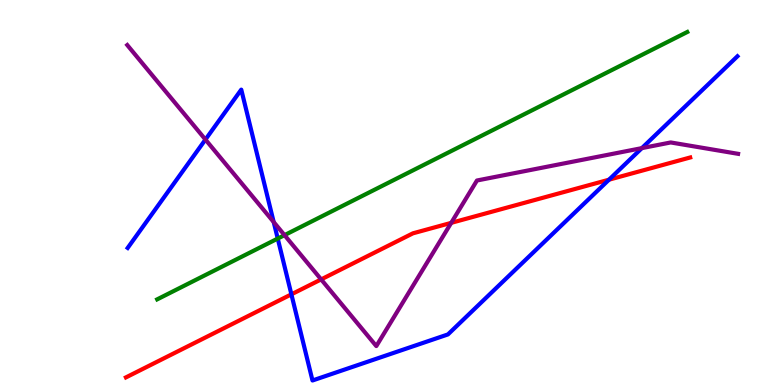[{'lines': ['blue', 'red'], 'intersections': [{'x': 3.76, 'y': 2.35}, {'x': 7.86, 'y': 5.33}]}, {'lines': ['green', 'red'], 'intersections': []}, {'lines': ['purple', 'red'], 'intersections': [{'x': 4.14, 'y': 2.74}, {'x': 5.82, 'y': 4.21}]}, {'lines': ['blue', 'green'], 'intersections': [{'x': 3.58, 'y': 3.8}]}, {'lines': ['blue', 'purple'], 'intersections': [{'x': 2.65, 'y': 6.38}, {'x': 3.53, 'y': 4.23}, {'x': 8.28, 'y': 6.15}]}, {'lines': ['green', 'purple'], 'intersections': [{'x': 3.67, 'y': 3.89}]}]